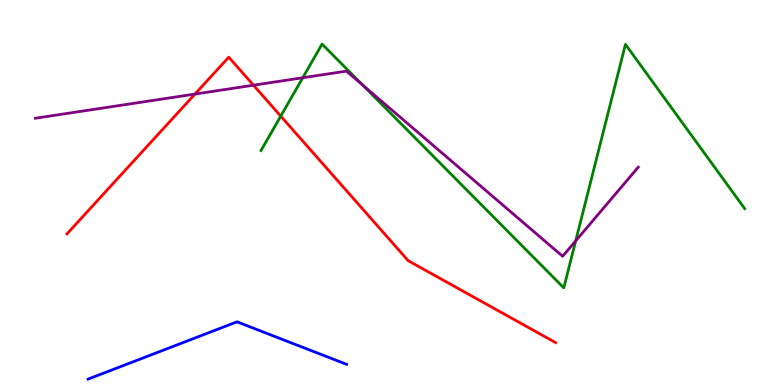[{'lines': ['blue', 'red'], 'intersections': []}, {'lines': ['green', 'red'], 'intersections': [{'x': 3.62, 'y': 6.98}]}, {'lines': ['purple', 'red'], 'intersections': [{'x': 2.52, 'y': 7.56}, {'x': 3.27, 'y': 7.79}]}, {'lines': ['blue', 'green'], 'intersections': []}, {'lines': ['blue', 'purple'], 'intersections': []}, {'lines': ['green', 'purple'], 'intersections': [{'x': 3.91, 'y': 7.98}, {'x': 4.68, 'y': 7.79}, {'x': 7.43, 'y': 3.74}]}]